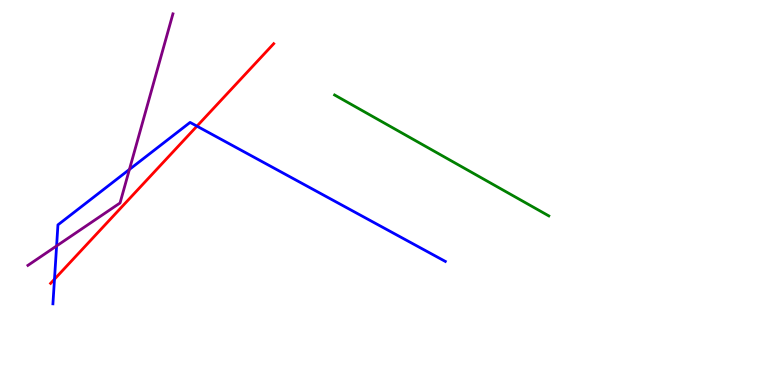[{'lines': ['blue', 'red'], 'intersections': [{'x': 0.703, 'y': 2.75}, {'x': 2.54, 'y': 6.72}]}, {'lines': ['green', 'red'], 'intersections': []}, {'lines': ['purple', 'red'], 'intersections': []}, {'lines': ['blue', 'green'], 'intersections': []}, {'lines': ['blue', 'purple'], 'intersections': [{'x': 0.73, 'y': 3.61}, {'x': 1.67, 'y': 5.6}]}, {'lines': ['green', 'purple'], 'intersections': []}]